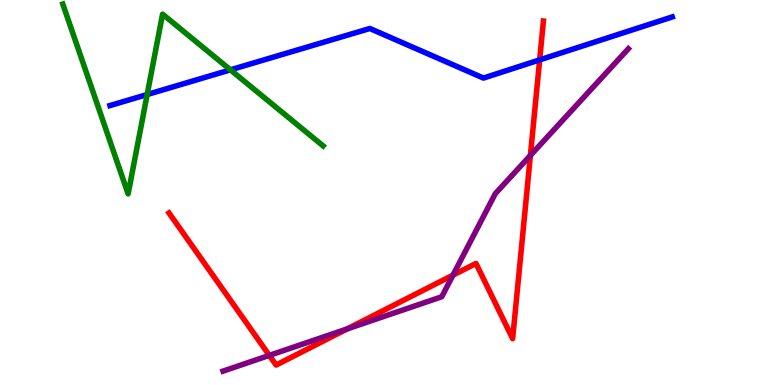[{'lines': ['blue', 'red'], 'intersections': [{'x': 6.96, 'y': 8.44}]}, {'lines': ['green', 'red'], 'intersections': []}, {'lines': ['purple', 'red'], 'intersections': [{'x': 3.47, 'y': 0.769}, {'x': 4.48, 'y': 1.46}, {'x': 5.84, 'y': 2.85}, {'x': 6.84, 'y': 5.96}]}, {'lines': ['blue', 'green'], 'intersections': [{'x': 1.9, 'y': 7.54}, {'x': 2.97, 'y': 8.19}]}, {'lines': ['blue', 'purple'], 'intersections': []}, {'lines': ['green', 'purple'], 'intersections': []}]